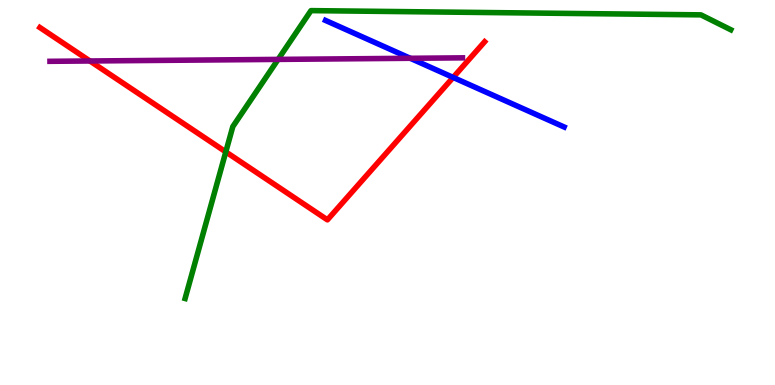[{'lines': ['blue', 'red'], 'intersections': [{'x': 5.85, 'y': 7.99}]}, {'lines': ['green', 'red'], 'intersections': [{'x': 2.91, 'y': 6.06}]}, {'lines': ['purple', 'red'], 'intersections': [{'x': 1.16, 'y': 8.42}]}, {'lines': ['blue', 'green'], 'intersections': []}, {'lines': ['blue', 'purple'], 'intersections': [{'x': 5.29, 'y': 8.49}]}, {'lines': ['green', 'purple'], 'intersections': [{'x': 3.59, 'y': 8.46}]}]